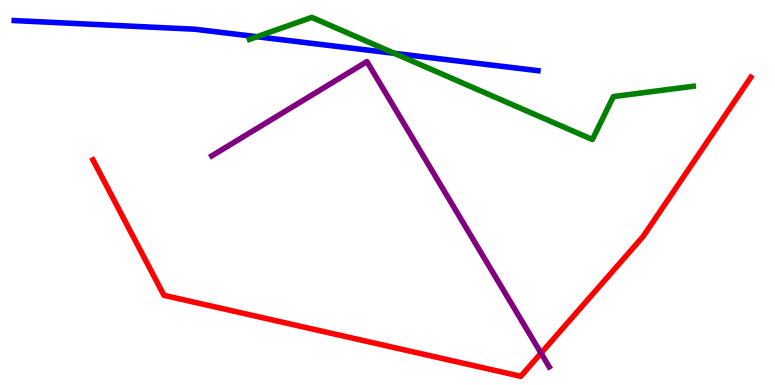[{'lines': ['blue', 'red'], 'intersections': []}, {'lines': ['green', 'red'], 'intersections': []}, {'lines': ['purple', 'red'], 'intersections': [{'x': 6.98, 'y': 0.827}]}, {'lines': ['blue', 'green'], 'intersections': [{'x': 3.32, 'y': 9.05}, {'x': 5.09, 'y': 8.61}]}, {'lines': ['blue', 'purple'], 'intersections': []}, {'lines': ['green', 'purple'], 'intersections': []}]